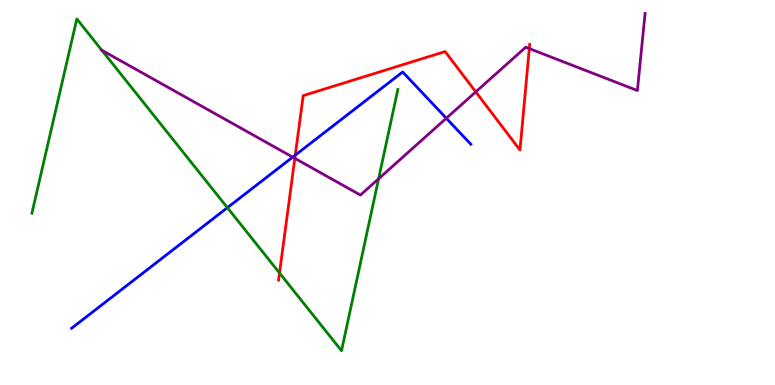[{'lines': ['blue', 'red'], 'intersections': [{'x': 3.81, 'y': 5.97}]}, {'lines': ['green', 'red'], 'intersections': [{'x': 3.61, 'y': 2.91}]}, {'lines': ['purple', 'red'], 'intersections': [{'x': 3.8, 'y': 5.89}, {'x': 6.14, 'y': 7.61}, {'x': 6.83, 'y': 8.74}]}, {'lines': ['blue', 'green'], 'intersections': [{'x': 2.93, 'y': 4.61}]}, {'lines': ['blue', 'purple'], 'intersections': [{'x': 3.78, 'y': 5.92}, {'x': 5.76, 'y': 6.93}]}, {'lines': ['green', 'purple'], 'intersections': [{'x': 1.31, 'y': 8.7}, {'x': 4.89, 'y': 5.36}]}]